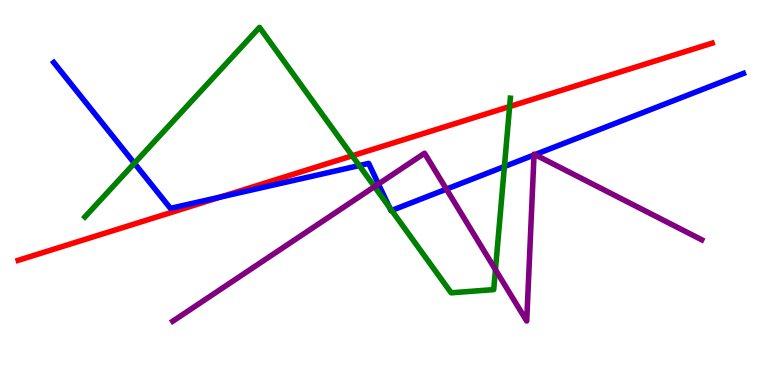[{'lines': ['blue', 'red'], 'intersections': [{'x': 2.85, 'y': 4.88}]}, {'lines': ['green', 'red'], 'intersections': [{'x': 4.54, 'y': 5.95}, {'x': 6.58, 'y': 7.23}]}, {'lines': ['purple', 'red'], 'intersections': []}, {'lines': ['blue', 'green'], 'intersections': [{'x': 1.73, 'y': 5.76}, {'x': 4.64, 'y': 5.7}, {'x': 5.02, 'y': 4.62}, {'x': 5.05, 'y': 4.53}, {'x': 6.51, 'y': 5.67}]}, {'lines': ['blue', 'purple'], 'intersections': [{'x': 4.88, 'y': 5.22}, {'x': 5.76, 'y': 5.09}, {'x': 6.89, 'y': 5.97}, {'x': 6.9, 'y': 5.98}]}, {'lines': ['green', 'purple'], 'intersections': [{'x': 4.83, 'y': 5.15}, {'x': 6.39, 'y': 3.0}]}]